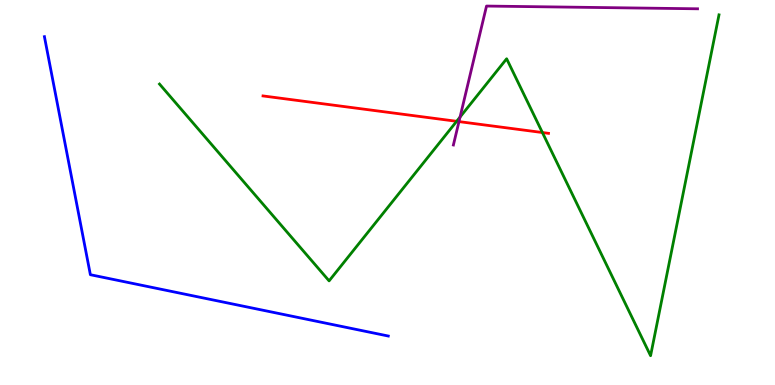[{'lines': ['blue', 'red'], 'intersections': []}, {'lines': ['green', 'red'], 'intersections': [{'x': 5.89, 'y': 6.85}, {'x': 7.0, 'y': 6.56}]}, {'lines': ['purple', 'red'], 'intersections': [{'x': 5.92, 'y': 6.84}]}, {'lines': ['blue', 'green'], 'intersections': []}, {'lines': ['blue', 'purple'], 'intersections': []}, {'lines': ['green', 'purple'], 'intersections': [{'x': 5.94, 'y': 6.96}]}]